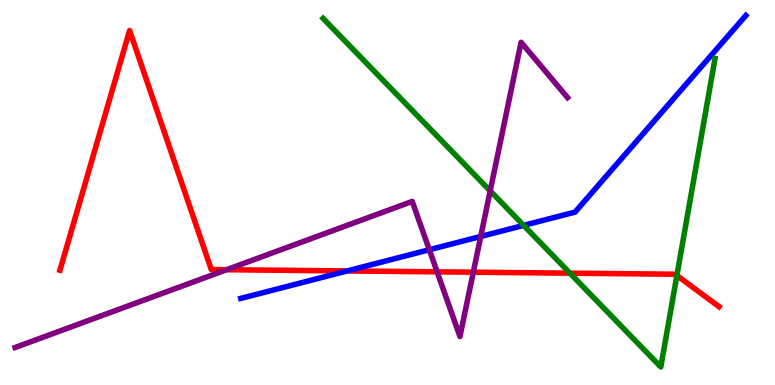[{'lines': ['blue', 'red'], 'intersections': [{'x': 4.48, 'y': 2.96}]}, {'lines': ['green', 'red'], 'intersections': [{'x': 7.35, 'y': 2.9}, {'x': 8.73, 'y': 2.84}]}, {'lines': ['purple', 'red'], 'intersections': [{'x': 2.92, 'y': 2.99}, {'x': 5.64, 'y': 2.94}, {'x': 6.11, 'y': 2.93}]}, {'lines': ['blue', 'green'], 'intersections': [{'x': 6.76, 'y': 4.15}]}, {'lines': ['blue', 'purple'], 'intersections': [{'x': 5.54, 'y': 3.51}, {'x': 6.2, 'y': 3.86}]}, {'lines': ['green', 'purple'], 'intersections': [{'x': 6.33, 'y': 5.04}]}]